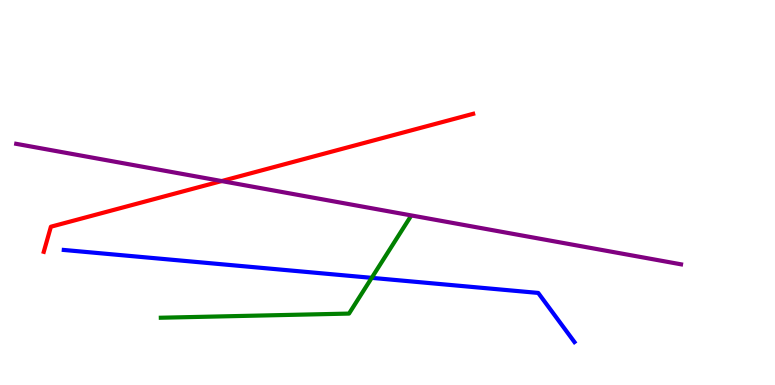[{'lines': ['blue', 'red'], 'intersections': []}, {'lines': ['green', 'red'], 'intersections': []}, {'lines': ['purple', 'red'], 'intersections': [{'x': 2.86, 'y': 5.3}]}, {'lines': ['blue', 'green'], 'intersections': [{'x': 4.8, 'y': 2.78}]}, {'lines': ['blue', 'purple'], 'intersections': []}, {'lines': ['green', 'purple'], 'intersections': []}]